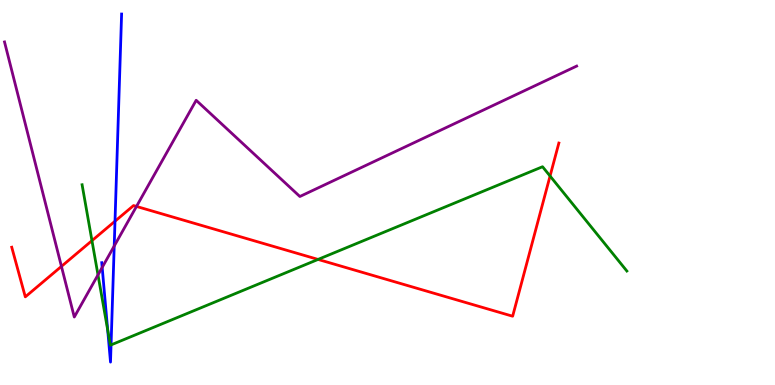[{'lines': ['blue', 'red'], 'intersections': [{'x': 1.48, 'y': 4.25}]}, {'lines': ['green', 'red'], 'intersections': [{'x': 1.19, 'y': 3.75}, {'x': 4.1, 'y': 3.26}, {'x': 7.1, 'y': 5.43}]}, {'lines': ['purple', 'red'], 'intersections': [{'x': 0.793, 'y': 3.08}, {'x': 1.76, 'y': 4.64}]}, {'lines': ['blue', 'green'], 'intersections': [{'x': 1.39, 'y': 1.44}, {'x': 1.43, 'y': 1.04}]}, {'lines': ['blue', 'purple'], 'intersections': [{'x': 1.32, 'y': 3.05}, {'x': 1.47, 'y': 3.61}]}, {'lines': ['green', 'purple'], 'intersections': [{'x': 1.26, 'y': 2.86}]}]